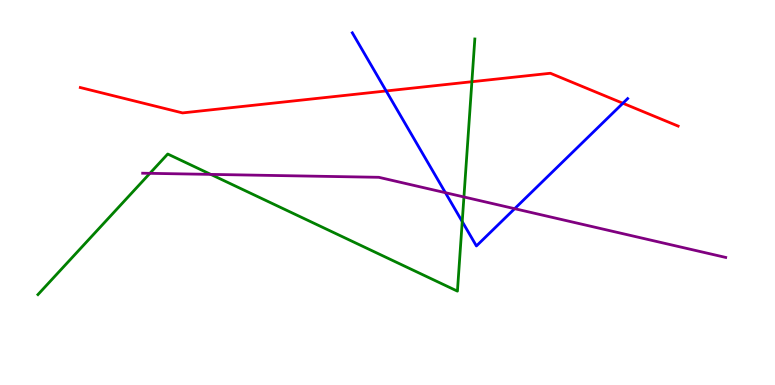[{'lines': ['blue', 'red'], 'intersections': [{'x': 4.98, 'y': 7.64}, {'x': 8.04, 'y': 7.32}]}, {'lines': ['green', 'red'], 'intersections': [{'x': 6.09, 'y': 7.88}]}, {'lines': ['purple', 'red'], 'intersections': []}, {'lines': ['blue', 'green'], 'intersections': [{'x': 5.96, 'y': 4.24}]}, {'lines': ['blue', 'purple'], 'intersections': [{'x': 5.75, 'y': 5.0}, {'x': 6.64, 'y': 4.58}]}, {'lines': ['green', 'purple'], 'intersections': [{'x': 1.93, 'y': 5.5}, {'x': 2.72, 'y': 5.47}, {'x': 5.99, 'y': 4.88}]}]